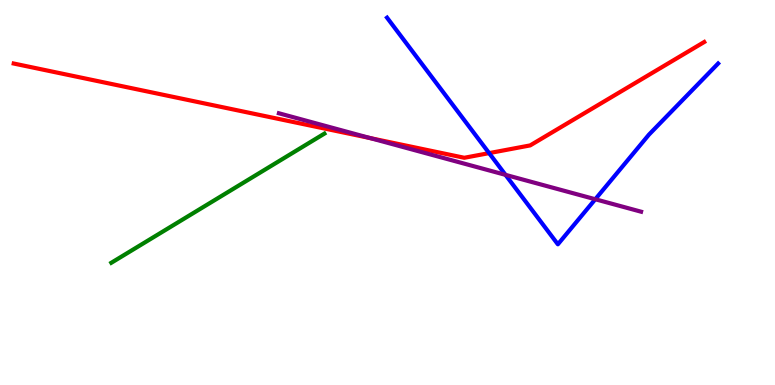[{'lines': ['blue', 'red'], 'intersections': [{'x': 6.31, 'y': 6.02}]}, {'lines': ['green', 'red'], 'intersections': []}, {'lines': ['purple', 'red'], 'intersections': [{'x': 4.78, 'y': 6.41}]}, {'lines': ['blue', 'green'], 'intersections': []}, {'lines': ['blue', 'purple'], 'intersections': [{'x': 6.52, 'y': 5.46}, {'x': 7.68, 'y': 4.82}]}, {'lines': ['green', 'purple'], 'intersections': []}]